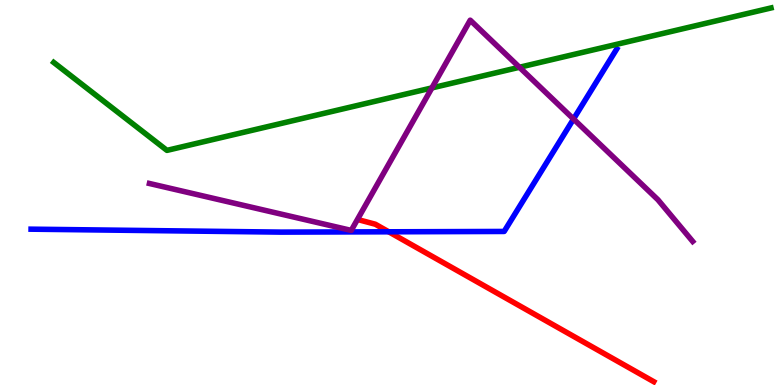[{'lines': ['blue', 'red'], 'intersections': [{'x': 5.02, 'y': 3.98}]}, {'lines': ['green', 'red'], 'intersections': []}, {'lines': ['purple', 'red'], 'intersections': []}, {'lines': ['blue', 'green'], 'intersections': []}, {'lines': ['blue', 'purple'], 'intersections': [{'x': 7.4, 'y': 6.91}]}, {'lines': ['green', 'purple'], 'intersections': [{'x': 5.57, 'y': 7.72}, {'x': 6.7, 'y': 8.25}]}]